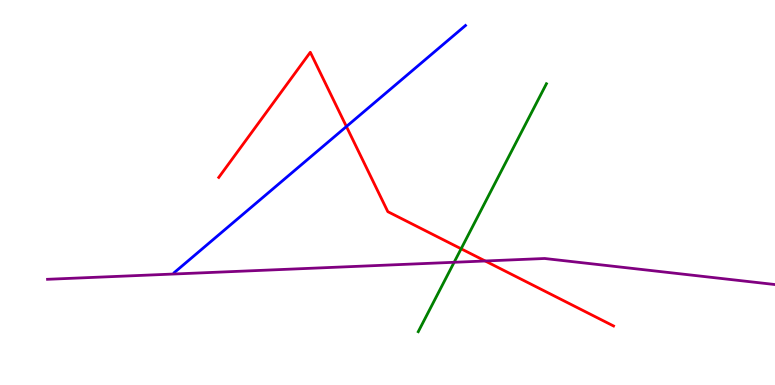[{'lines': ['blue', 'red'], 'intersections': [{'x': 4.47, 'y': 6.71}]}, {'lines': ['green', 'red'], 'intersections': [{'x': 5.95, 'y': 3.54}]}, {'lines': ['purple', 'red'], 'intersections': [{'x': 6.26, 'y': 3.22}]}, {'lines': ['blue', 'green'], 'intersections': []}, {'lines': ['blue', 'purple'], 'intersections': []}, {'lines': ['green', 'purple'], 'intersections': [{'x': 5.86, 'y': 3.19}]}]